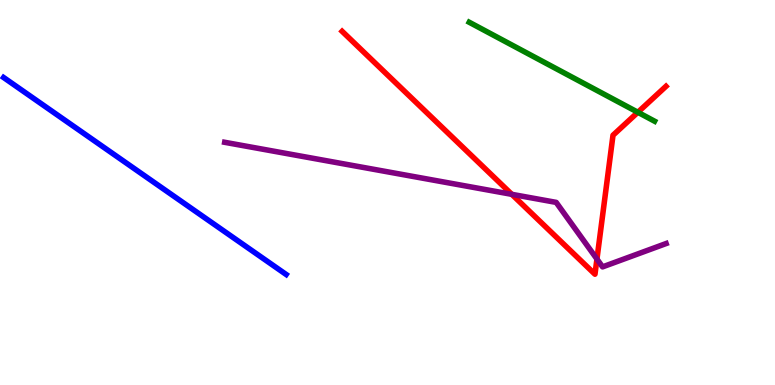[{'lines': ['blue', 'red'], 'intersections': []}, {'lines': ['green', 'red'], 'intersections': [{'x': 8.23, 'y': 7.08}]}, {'lines': ['purple', 'red'], 'intersections': [{'x': 6.6, 'y': 4.95}, {'x': 7.7, 'y': 3.27}]}, {'lines': ['blue', 'green'], 'intersections': []}, {'lines': ['blue', 'purple'], 'intersections': []}, {'lines': ['green', 'purple'], 'intersections': []}]